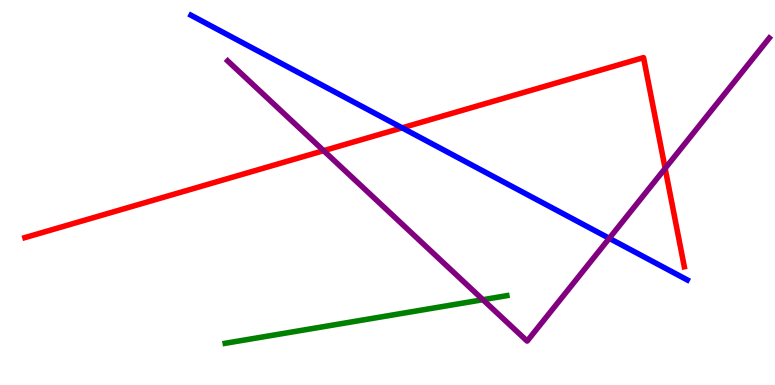[{'lines': ['blue', 'red'], 'intersections': [{'x': 5.19, 'y': 6.68}]}, {'lines': ['green', 'red'], 'intersections': []}, {'lines': ['purple', 'red'], 'intersections': [{'x': 4.18, 'y': 6.09}, {'x': 8.58, 'y': 5.63}]}, {'lines': ['blue', 'green'], 'intersections': []}, {'lines': ['blue', 'purple'], 'intersections': [{'x': 7.86, 'y': 3.81}]}, {'lines': ['green', 'purple'], 'intersections': [{'x': 6.23, 'y': 2.22}]}]